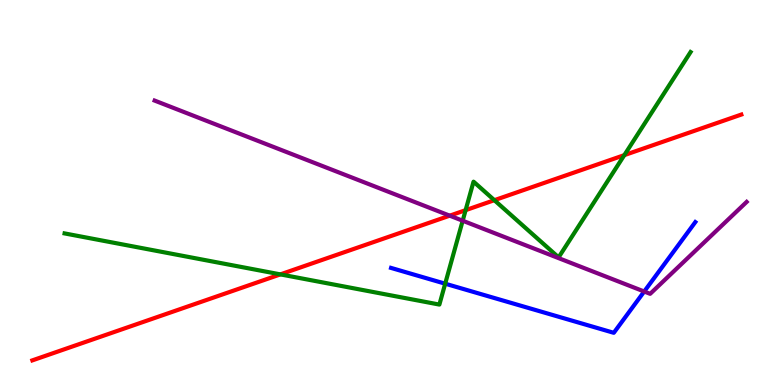[{'lines': ['blue', 'red'], 'intersections': []}, {'lines': ['green', 'red'], 'intersections': [{'x': 3.62, 'y': 2.87}, {'x': 6.01, 'y': 4.54}, {'x': 6.38, 'y': 4.8}, {'x': 8.06, 'y': 5.97}]}, {'lines': ['purple', 'red'], 'intersections': [{'x': 5.8, 'y': 4.4}]}, {'lines': ['blue', 'green'], 'intersections': [{'x': 5.74, 'y': 2.63}]}, {'lines': ['blue', 'purple'], 'intersections': [{'x': 8.31, 'y': 2.43}]}, {'lines': ['green', 'purple'], 'intersections': [{'x': 5.97, 'y': 4.27}]}]